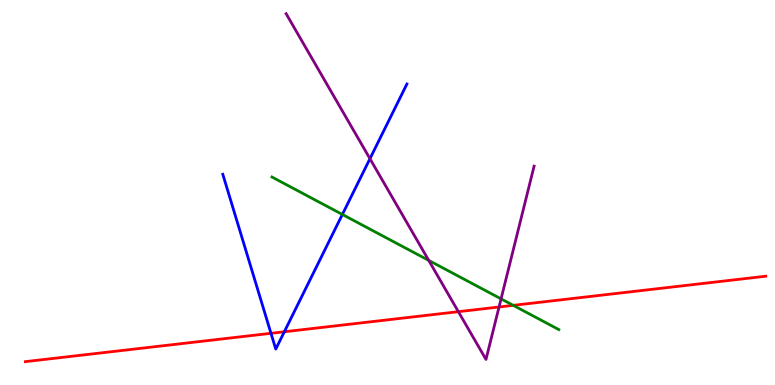[{'lines': ['blue', 'red'], 'intersections': [{'x': 3.5, 'y': 1.34}, {'x': 3.67, 'y': 1.38}]}, {'lines': ['green', 'red'], 'intersections': [{'x': 6.62, 'y': 2.07}]}, {'lines': ['purple', 'red'], 'intersections': [{'x': 5.91, 'y': 1.9}, {'x': 6.44, 'y': 2.03}]}, {'lines': ['blue', 'green'], 'intersections': [{'x': 4.42, 'y': 4.43}]}, {'lines': ['blue', 'purple'], 'intersections': [{'x': 4.77, 'y': 5.88}]}, {'lines': ['green', 'purple'], 'intersections': [{'x': 5.53, 'y': 3.24}, {'x': 6.47, 'y': 2.24}]}]